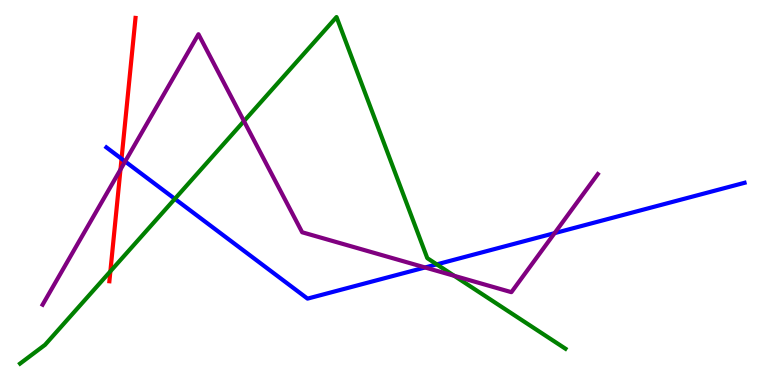[{'lines': ['blue', 'red'], 'intersections': [{'x': 1.57, 'y': 5.88}]}, {'lines': ['green', 'red'], 'intersections': [{'x': 1.42, 'y': 2.95}]}, {'lines': ['purple', 'red'], 'intersections': [{'x': 1.55, 'y': 5.6}]}, {'lines': ['blue', 'green'], 'intersections': [{'x': 2.26, 'y': 4.83}, {'x': 5.64, 'y': 3.13}]}, {'lines': ['blue', 'purple'], 'intersections': [{'x': 1.61, 'y': 5.81}, {'x': 5.48, 'y': 3.05}, {'x': 7.16, 'y': 3.94}]}, {'lines': ['green', 'purple'], 'intersections': [{'x': 3.15, 'y': 6.85}, {'x': 5.86, 'y': 2.84}]}]